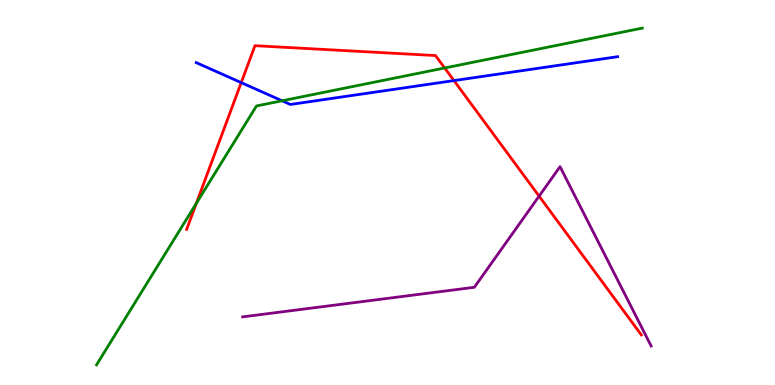[{'lines': ['blue', 'red'], 'intersections': [{'x': 3.11, 'y': 7.85}, {'x': 5.86, 'y': 7.91}]}, {'lines': ['green', 'red'], 'intersections': [{'x': 2.53, 'y': 4.72}, {'x': 5.74, 'y': 8.23}]}, {'lines': ['purple', 'red'], 'intersections': [{'x': 6.96, 'y': 4.91}]}, {'lines': ['blue', 'green'], 'intersections': [{'x': 3.64, 'y': 7.38}]}, {'lines': ['blue', 'purple'], 'intersections': []}, {'lines': ['green', 'purple'], 'intersections': []}]